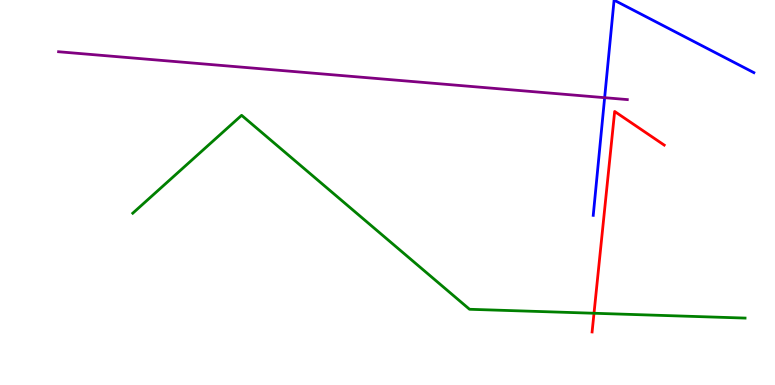[{'lines': ['blue', 'red'], 'intersections': []}, {'lines': ['green', 'red'], 'intersections': [{'x': 7.66, 'y': 1.86}]}, {'lines': ['purple', 'red'], 'intersections': []}, {'lines': ['blue', 'green'], 'intersections': []}, {'lines': ['blue', 'purple'], 'intersections': [{'x': 7.8, 'y': 7.46}]}, {'lines': ['green', 'purple'], 'intersections': []}]